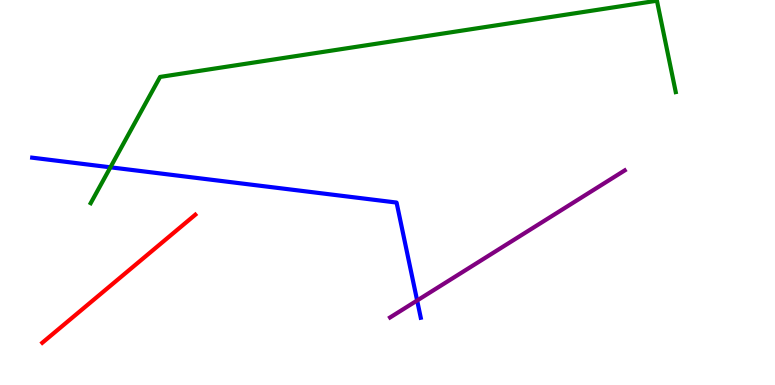[{'lines': ['blue', 'red'], 'intersections': []}, {'lines': ['green', 'red'], 'intersections': []}, {'lines': ['purple', 'red'], 'intersections': []}, {'lines': ['blue', 'green'], 'intersections': [{'x': 1.42, 'y': 5.65}]}, {'lines': ['blue', 'purple'], 'intersections': [{'x': 5.38, 'y': 2.2}]}, {'lines': ['green', 'purple'], 'intersections': []}]